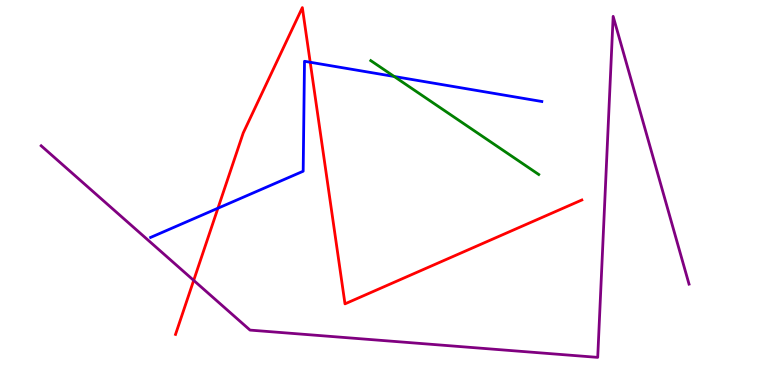[{'lines': ['blue', 'red'], 'intersections': [{'x': 2.81, 'y': 4.59}, {'x': 4.0, 'y': 8.38}]}, {'lines': ['green', 'red'], 'intersections': []}, {'lines': ['purple', 'red'], 'intersections': [{'x': 2.5, 'y': 2.72}]}, {'lines': ['blue', 'green'], 'intersections': [{'x': 5.09, 'y': 8.01}]}, {'lines': ['blue', 'purple'], 'intersections': []}, {'lines': ['green', 'purple'], 'intersections': []}]